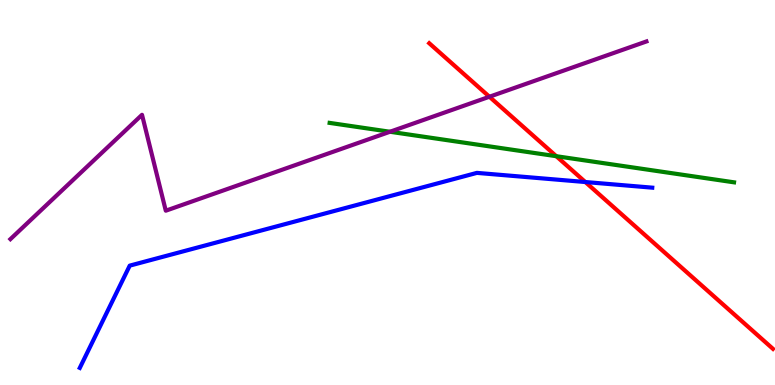[{'lines': ['blue', 'red'], 'intersections': [{'x': 7.55, 'y': 5.27}]}, {'lines': ['green', 'red'], 'intersections': [{'x': 7.18, 'y': 5.94}]}, {'lines': ['purple', 'red'], 'intersections': [{'x': 6.31, 'y': 7.49}]}, {'lines': ['blue', 'green'], 'intersections': []}, {'lines': ['blue', 'purple'], 'intersections': []}, {'lines': ['green', 'purple'], 'intersections': [{'x': 5.03, 'y': 6.58}]}]